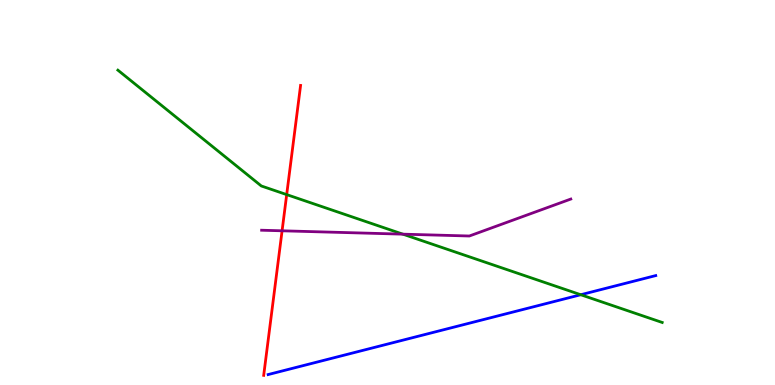[{'lines': ['blue', 'red'], 'intersections': []}, {'lines': ['green', 'red'], 'intersections': [{'x': 3.7, 'y': 4.95}]}, {'lines': ['purple', 'red'], 'intersections': [{'x': 3.64, 'y': 4.01}]}, {'lines': ['blue', 'green'], 'intersections': [{'x': 7.49, 'y': 2.34}]}, {'lines': ['blue', 'purple'], 'intersections': []}, {'lines': ['green', 'purple'], 'intersections': [{'x': 5.2, 'y': 3.92}]}]